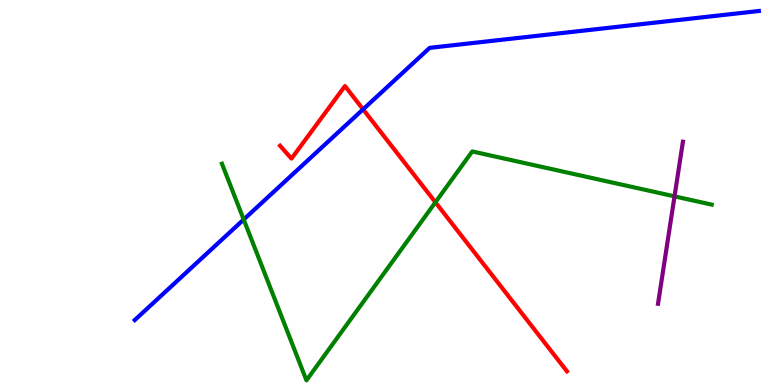[{'lines': ['blue', 'red'], 'intersections': [{'x': 4.68, 'y': 7.16}]}, {'lines': ['green', 'red'], 'intersections': [{'x': 5.62, 'y': 4.75}]}, {'lines': ['purple', 'red'], 'intersections': []}, {'lines': ['blue', 'green'], 'intersections': [{'x': 3.14, 'y': 4.3}]}, {'lines': ['blue', 'purple'], 'intersections': []}, {'lines': ['green', 'purple'], 'intersections': [{'x': 8.7, 'y': 4.9}]}]